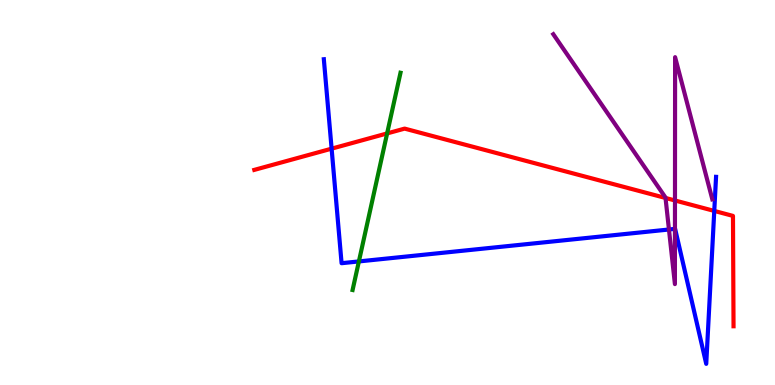[{'lines': ['blue', 'red'], 'intersections': [{'x': 4.28, 'y': 6.14}, {'x': 9.22, 'y': 4.52}]}, {'lines': ['green', 'red'], 'intersections': [{'x': 5.0, 'y': 6.53}]}, {'lines': ['purple', 'red'], 'intersections': [{'x': 8.59, 'y': 4.86}, {'x': 8.71, 'y': 4.79}]}, {'lines': ['blue', 'green'], 'intersections': [{'x': 4.63, 'y': 3.21}]}, {'lines': ['blue', 'purple'], 'intersections': [{'x': 8.63, 'y': 4.04}, {'x': 8.71, 'y': 4.06}]}, {'lines': ['green', 'purple'], 'intersections': []}]